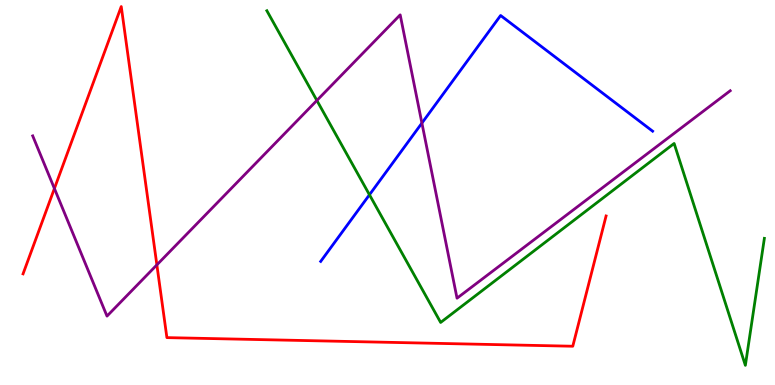[{'lines': ['blue', 'red'], 'intersections': []}, {'lines': ['green', 'red'], 'intersections': []}, {'lines': ['purple', 'red'], 'intersections': [{'x': 0.702, 'y': 5.1}, {'x': 2.02, 'y': 3.12}]}, {'lines': ['blue', 'green'], 'intersections': [{'x': 4.77, 'y': 4.94}]}, {'lines': ['blue', 'purple'], 'intersections': [{'x': 5.44, 'y': 6.8}]}, {'lines': ['green', 'purple'], 'intersections': [{'x': 4.09, 'y': 7.39}]}]